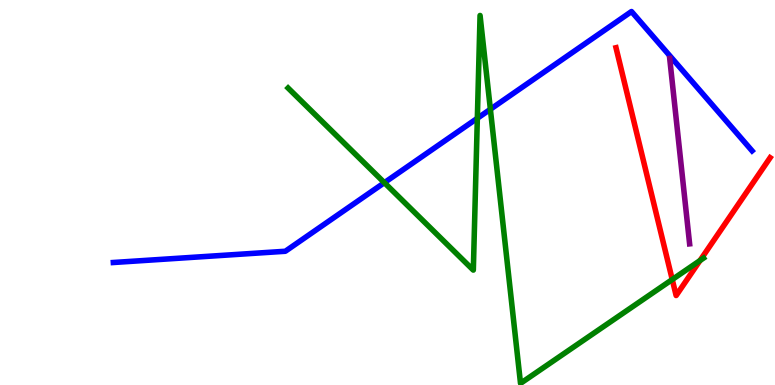[{'lines': ['blue', 'red'], 'intersections': []}, {'lines': ['green', 'red'], 'intersections': [{'x': 8.67, 'y': 2.74}, {'x': 9.03, 'y': 3.23}]}, {'lines': ['purple', 'red'], 'intersections': []}, {'lines': ['blue', 'green'], 'intersections': [{'x': 4.96, 'y': 5.26}, {'x': 6.16, 'y': 6.93}, {'x': 6.33, 'y': 7.16}]}, {'lines': ['blue', 'purple'], 'intersections': []}, {'lines': ['green', 'purple'], 'intersections': []}]